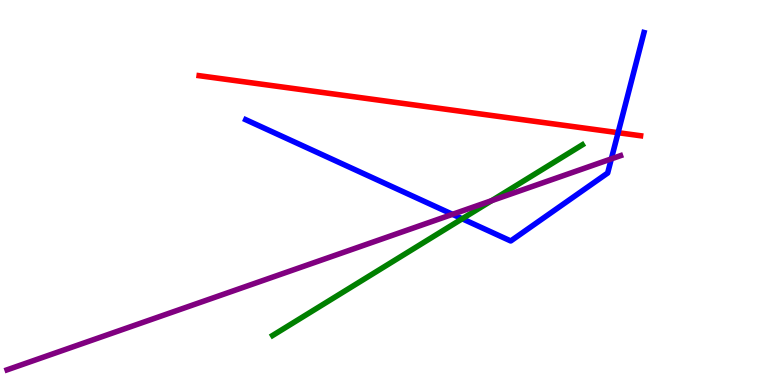[{'lines': ['blue', 'red'], 'intersections': [{'x': 7.98, 'y': 6.55}]}, {'lines': ['green', 'red'], 'intersections': []}, {'lines': ['purple', 'red'], 'intersections': []}, {'lines': ['blue', 'green'], 'intersections': [{'x': 5.96, 'y': 4.32}]}, {'lines': ['blue', 'purple'], 'intersections': [{'x': 5.84, 'y': 4.43}, {'x': 7.89, 'y': 5.87}]}, {'lines': ['green', 'purple'], 'intersections': [{'x': 6.34, 'y': 4.79}]}]